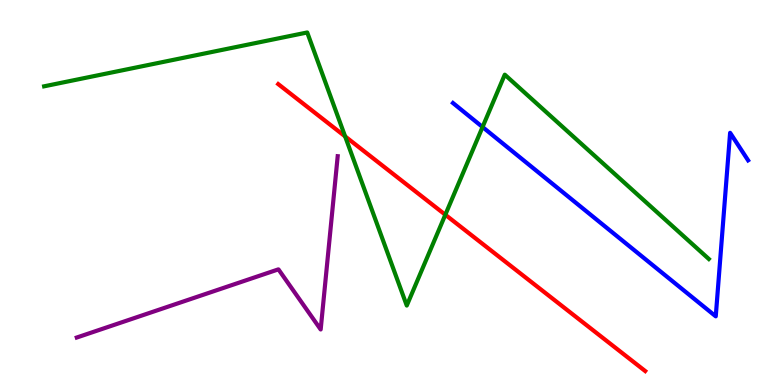[{'lines': ['blue', 'red'], 'intersections': []}, {'lines': ['green', 'red'], 'intersections': [{'x': 4.45, 'y': 6.46}, {'x': 5.75, 'y': 4.42}]}, {'lines': ['purple', 'red'], 'intersections': []}, {'lines': ['blue', 'green'], 'intersections': [{'x': 6.23, 'y': 6.7}]}, {'lines': ['blue', 'purple'], 'intersections': []}, {'lines': ['green', 'purple'], 'intersections': []}]